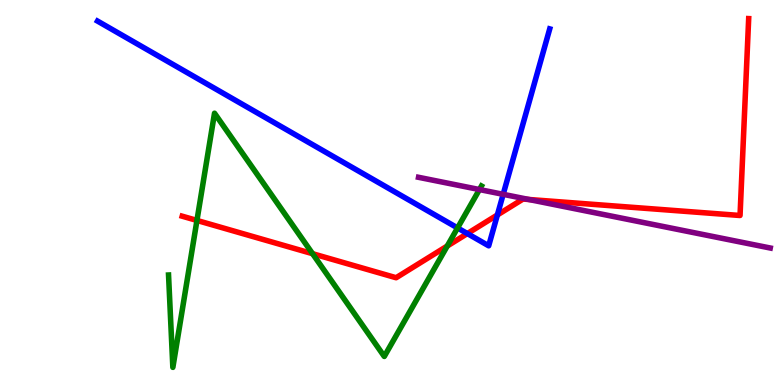[{'lines': ['blue', 'red'], 'intersections': [{'x': 6.03, 'y': 3.93}, {'x': 6.42, 'y': 4.42}]}, {'lines': ['green', 'red'], 'intersections': [{'x': 2.54, 'y': 4.27}, {'x': 4.03, 'y': 3.41}, {'x': 5.77, 'y': 3.61}]}, {'lines': ['purple', 'red'], 'intersections': [{'x': 6.82, 'y': 4.82}]}, {'lines': ['blue', 'green'], 'intersections': [{'x': 5.9, 'y': 4.08}]}, {'lines': ['blue', 'purple'], 'intersections': [{'x': 6.49, 'y': 4.95}]}, {'lines': ['green', 'purple'], 'intersections': [{'x': 6.19, 'y': 5.08}]}]